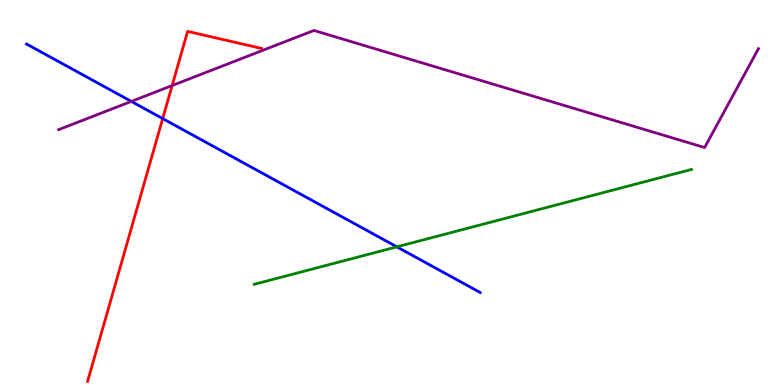[{'lines': ['blue', 'red'], 'intersections': [{'x': 2.1, 'y': 6.92}]}, {'lines': ['green', 'red'], 'intersections': []}, {'lines': ['purple', 'red'], 'intersections': [{'x': 2.22, 'y': 7.78}]}, {'lines': ['blue', 'green'], 'intersections': [{'x': 5.12, 'y': 3.59}]}, {'lines': ['blue', 'purple'], 'intersections': [{'x': 1.69, 'y': 7.37}]}, {'lines': ['green', 'purple'], 'intersections': []}]